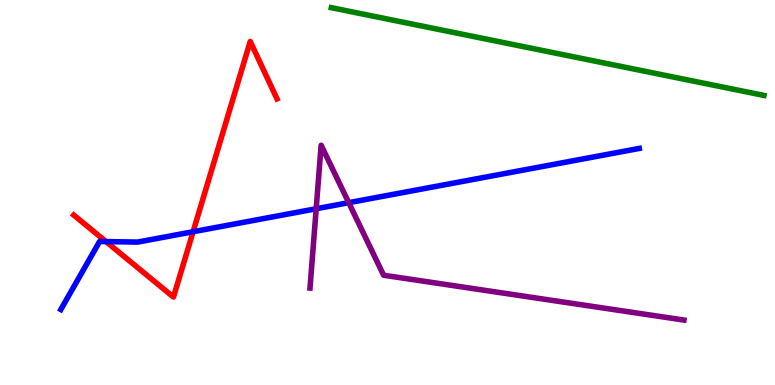[{'lines': ['blue', 'red'], 'intersections': [{'x': 1.37, 'y': 3.72}, {'x': 2.49, 'y': 3.98}]}, {'lines': ['green', 'red'], 'intersections': []}, {'lines': ['purple', 'red'], 'intersections': []}, {'lines': ['blue', 'green'], 'intersections': []}, {'lines': ['blue', 'purple'], 'intersections': [{'x': 4.08, 'y': 4.58}, {'x': 4.5, 'y': 4.74}]}, {'lines': ['green', 'purple'], 'intersections': []}]